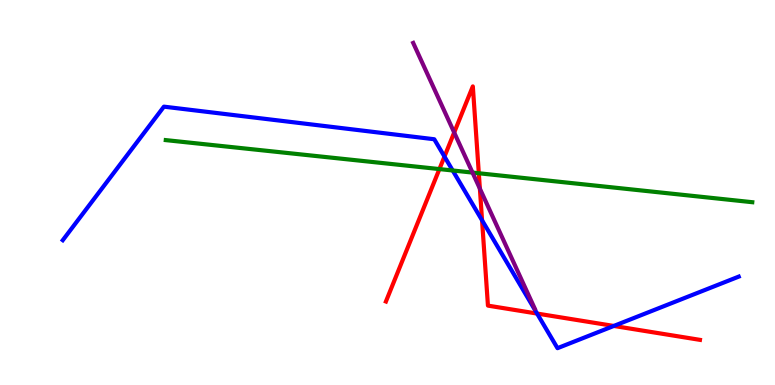[{'lines': ['blue', 'red'], 'intersections': [{'x': 5.74, 'y': 5.93}, {'x': 6.22, 'y': 4.28}, {'x': 6.93, 'y': 1.86}, {'x': 7.92, 'y': 1.53}]}, {'lines': ['green', 'red'], 'intersections': [{'x': 5.67, 'y': 5.61}, {'x': 6.18, 'y': 5.5}]}, {'lines': ['purple', 'red'], 'intersections': [{'x': 5.86, 'y': 6.56}, {'x': 6.19, 'y': 5.1}]}, {'lines': ['blue', 'green'], 'intersections': [{'x': 5.84, 'y': 5.57}]}, {'lines': ['blue', 'purple'], 'intersections': []}, {'lines': ['green', 'purple'], 'intersections': [{'x': 6.1, 'y': 5.52}]}]